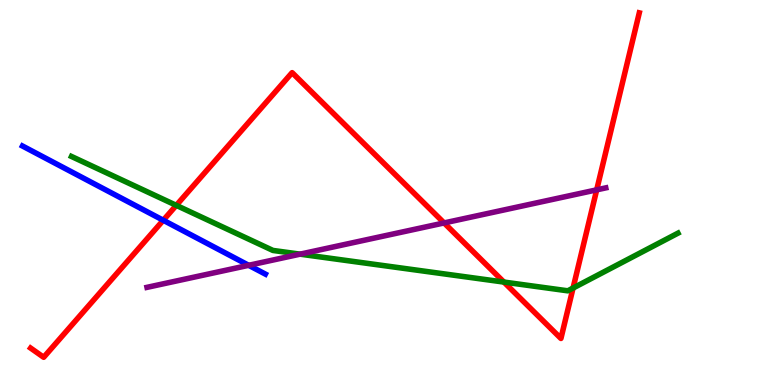[{'lines': ['blue', 'red'], 'intersections': [{'x': 2.11, 'y': 4.28}]}, {'lines': ['green', 'red'], 'intersections': [{'x': 2.27, 'y': 4.67}, {'x': 6.5, 'y': 2.67}, {'x': 7.39, 'y': 2.52}]}, {'lines': ['purple', 'red'], 'intersections': [{'x': 5.73, 'y': 4.21}, {'x': 7.7, 'y': 5.07}]}, {'lines': ['blue', 'green'], 'intersections': []}, {'lines': ['blue', 'purple'], 'intersections': [{'x': 3.21, 'y': 3.11}]}, {'lines': ['green', 'purple'], 'intersections': [{'x': 3.87, 'y': 3.4}]}]